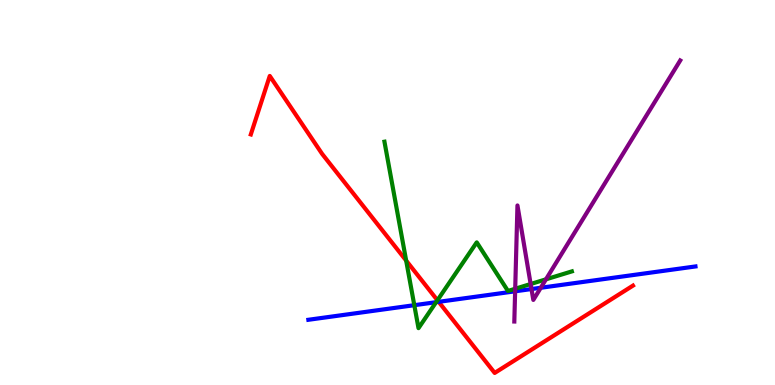[{'lines': ['blue', 'red'], 'intersections': [{'x': 5.66, 'y': 2.16}]}, {'lines': ['green', 'red'], 'intersections': [{'x': 5.24, 'y': 3.23}, {'x': 5.64, 'y': 2.2}]}, {'lines': ['purple', 'red'], 'intersections': []}, {'lines': ['blue', 'green'], 'intersections': [{'x': 5.35, 'y': 2.07}, {'x': 5.63, 'y': 2.15}]}, {'lines': ['blue', 'purple'], 'intersections': [{'x': 6.65, 'y': 2.43}, {'x': 6.86, 'y': 2.49}, {'x': 6.98, 'y': 2.53}]}, {'lines': ['green', 'purple'], 'intersections': [{'x': 6.65, 'y': 2.5}, {'x': 6.85, 'y': 2.62}, {'x': 7.04, 'y': 2.74}]}]